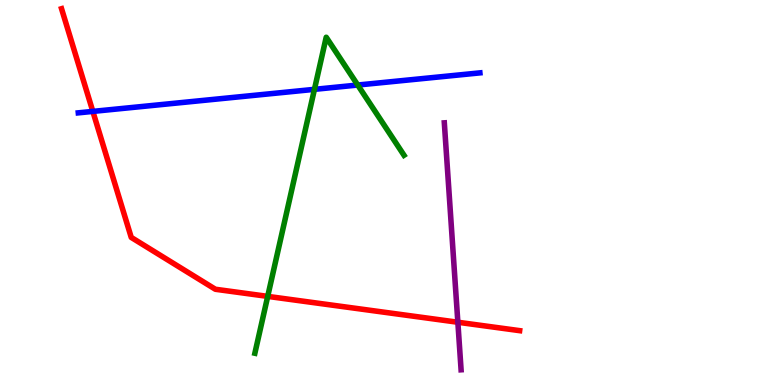[{'lines': ['blue', 'red'], 'intersections': [{'x': 1.2, 'y': 7.11}]}, {'lines': ['green', 'red'], 'intersections': [{'x': 3.45, 'y': 2.3}]}, {'lines': ['purple', 'red'], 'intersections': [{'x': 5.91, 'y': 1.63}]}, {'lines': ['blue', 'green'], 'intersections': [{'x': 4.06, 'y': 7.68}, {'x': 4.62, 'y': 7.79}]}, {'lines': ['blue', 'purple'], 'intersections': []}, {'lines': ['green', 'purple'], 'intersections': []}]